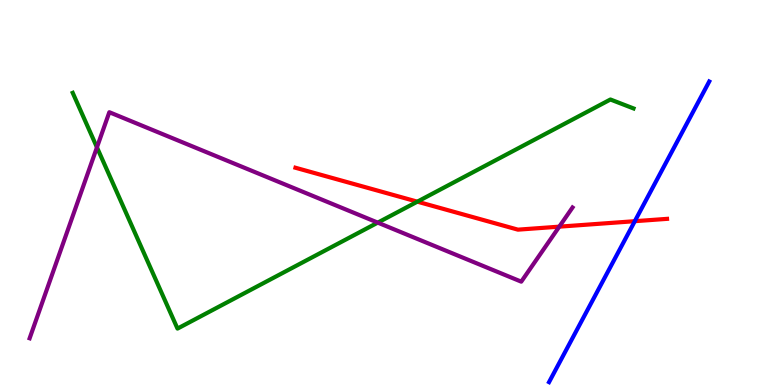[{'lines': ['blue', 'red'], 'intersections': [{'x': 8.19, 'y': 4.25}]}, {'lines': ['green', 'red'], 'intersections': [{'x': 5.39, 'y': 4.76}]}, {'lines': ['purple', 'red'], 'intersections': [{'x': 7.22, 'y': 4.11}]}, {'lines': ['blue', 'green'], 'intersections': []}, {'lines': ['blue', 'purple'], 'intersections': []}, {'lines': ['green', 'purple'], 'intersections': [{'x': 1.25, 'y': 6.17}, {'x': 4.87, 'y': 4.22}]}]